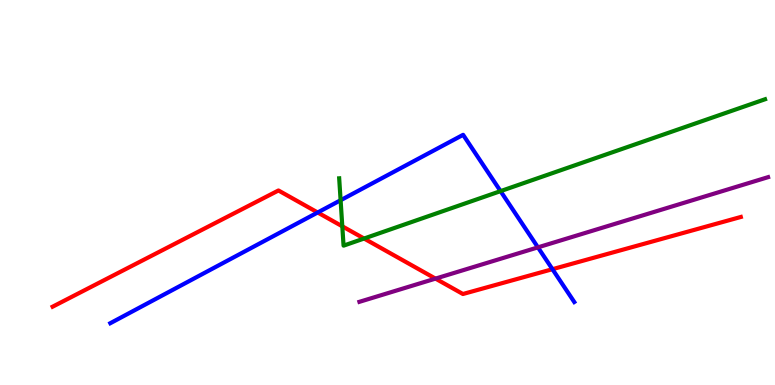[{'lines': ['blue', 'red'], 'intersections': [{'x': 4.1, 'y': 4.48}, {'x': 7.13, 'y': 3.01}]}, {'lines': ['green', 'red'], 'intersections': [{'x': 4.42, 'y': 4.12}, {'x': 4.7, 'y': 3.8}]}, {'lines': ['purple', 'red'], 'intersections': [{'x': 5.62, 'y': 2.76}]}, {'lines': ['blue', 'green'], 'intersections': [{'x': 4.39, 'y': 4.8}, {'x': 6.46, 'y': 5.04}]}, {'lines': ['blue', 'purple'], 'intersections': [{'x': 6.94, 'y': 3.57}]}, {'lines': ['green', 'purple'], 'intersections': []}]